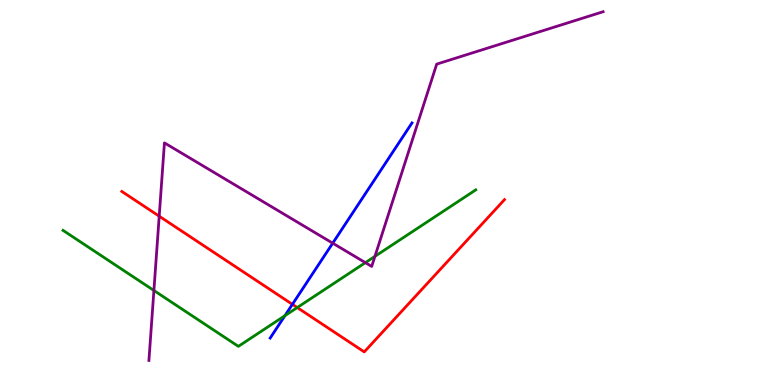[{'lines': ['blue', 'red'], 'intersections': [{'x': 3.77, 'y': 2.09}]}, {'lines': ['green', 'red'], 'intersections': [{'x': 3.84, 'y': 2.01}]}, {'lines': ['purple', 'red'], 'intersections': [{'x': 2.05, 'y': 4.38}]}, {'lines': ['blue', 'green'], 'intersections': [{'x': 3.68, 'y': 1.8}]}, {'lines': ['blue', 'purple'], 'intersections': [{'x': 4.29, 'y': 3.68}]}, {'lines': ['green', 'purple'], 'intersections': [{'x': 1.99, 'y': 2.45}, {'x': 4.71, 'y': 3.18}, {'x': 4.84, 'y': 3.34}]}]